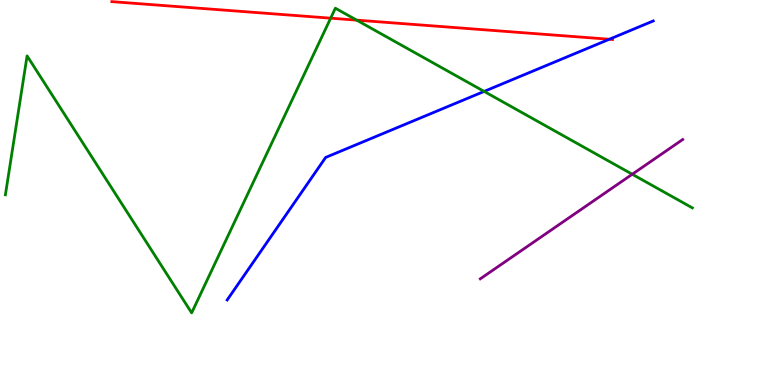[{'lines': ['blue', 'red'], 'intersections': [{'x': 7.86, 'y': 8.98}]}, {'lines': ['green', 'red'], 'intersections': [{'x': 4.27, 'y': 9.53}, {'x': 4.6, 'y': 9.48}]}, {'lines': ['purple', 'red'], 'intersections': []}, {'lines': ['blue', 'green'], 'intersections': [{'x': 6.25, 'y': 7.63}]}, {'lines': ['blue', 'purple'], 'intersections': []}, {'lines': ['green', 'purple'], 'intersections': [{'x': 8.16, 'y': 5.47}]}]